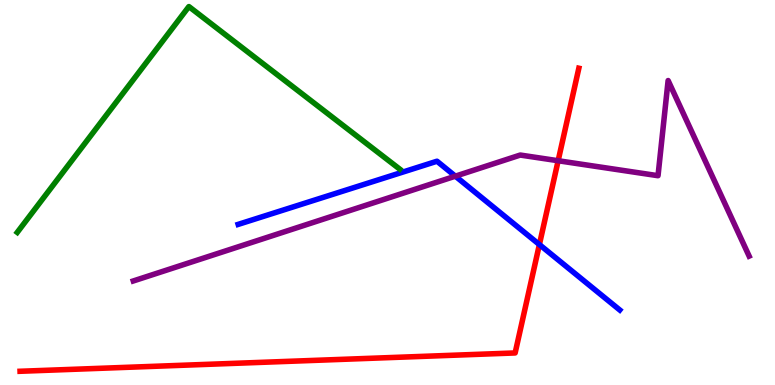[{'lines': ['blue', 'red'], 'intersections': [{'x': 6.96, 'y': 3.65}]}, {'lines': ['green', 'red'], 'intersections': []}, {'lines': ['purple', 'red'], 'intersections': [{'x': 7.2, 'y': 5.83}]}, {'lines': ['blue', 'green'], 'intersections': []}, {'lines': ['blue', 'purple'], 'intersections': [{'x': 5.88, 'y': 5.42}]}, {'lines': ['green', 'purple'], 'intersections': []}]